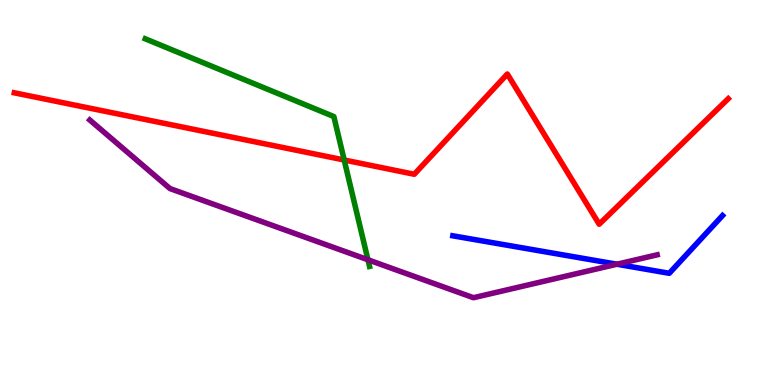[{'lines': ['blue', 'red'], 'intersections': []}, {'lines': ['green', 'red'], 'intersections': [{'x': 4.44, 'y': 5.84}]}, {'lines': ['purple', 'red'], 'intersections': []}, {'lines': ['blue', 'green'], 'intersections': []}, {'lines': ['blue', 'purple'], 'intersections': [{'x': 7.96, 'y': 3.14}]}, {'lines': ['green', 'purple'], 'intersections': [{'x': 4.75, 'y': 3.25}]}]